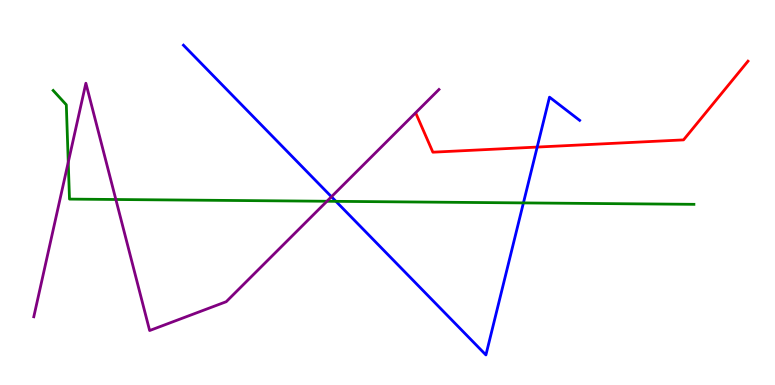[{'lines': ['blue', 'red'], 'intersections': [{'x': 6.93, 'y': 6.18}]}, {'lines': ['green', 'red'], 'intersections': []}, {'lines': ['purple', 'red'], 'intersections': []}, {'lines': ['blue', 'green'], 'intersections': [{'x': 4.33, 'y': 4.77}, {'x': 6.75, 'y': 4.73}]}, {'lines': ['blue', 'purple'], 'intersections': [{'x': 4.28, 'y': 4.89}]}, {'lines': ['green', 'purple'], 'intersections': [{'x': 0.881, 'y': 5.79}, {'x': 1.49, 'y': 4.82}, {'x': 4.22, 'y': 4.77}]}]